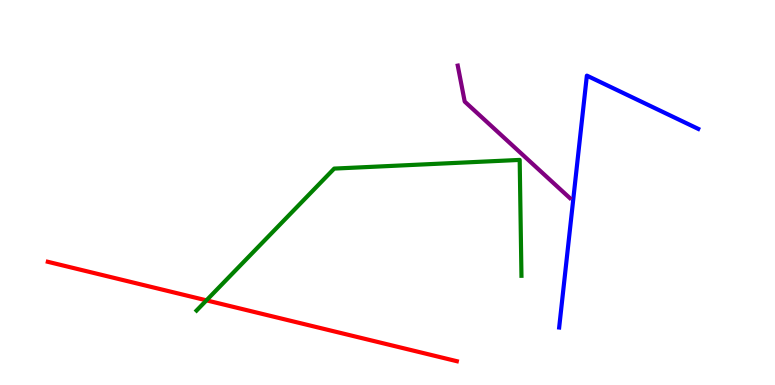[{'lines': ['blue', 'red'], 'intersections': []}, {'lines': ['green', 'red'], 'intersections': [{'x': 2.66, 'y': 2.2}]}, {'lines': ['purple', 'red'], 'intersections': []}, {'lines': ['blue', 'green'], 'intersections': []}, {'lines': ['blue', 'purple'], 'intersections': []}, {'lines': ['green', 'purple'], 'intersections': []}]